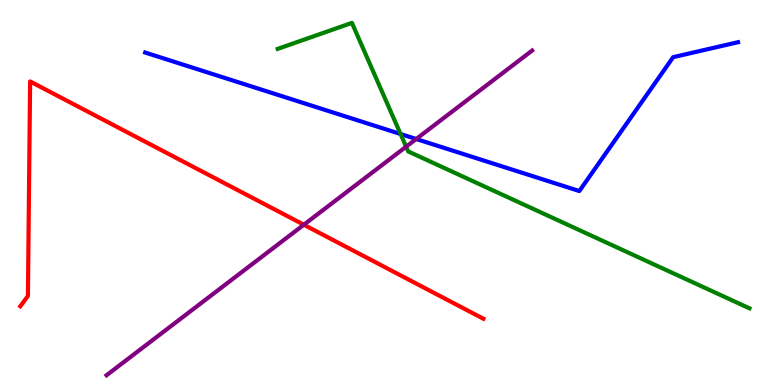[{'lines': ['blue', 'red'], 'intersections': []}, {'lines': ['green', 'red'], 'intersections': []}, {'lines': ['purple', 'red'], 'intersections': [{'x': 3.92, 'y': 4.16}]}, {'lines': ['blue', 'green'], 'intersections': [{'x': 5.17, 'y': 6.52}]}, {'lines': ['blue', 'purple'], 'intersections': [{'x': 5.37, 'y': 6.39}]}, {'lines': ['green', 'purple'], 'intersections': [{'x': 5.24, 'y': 6.19}]}]